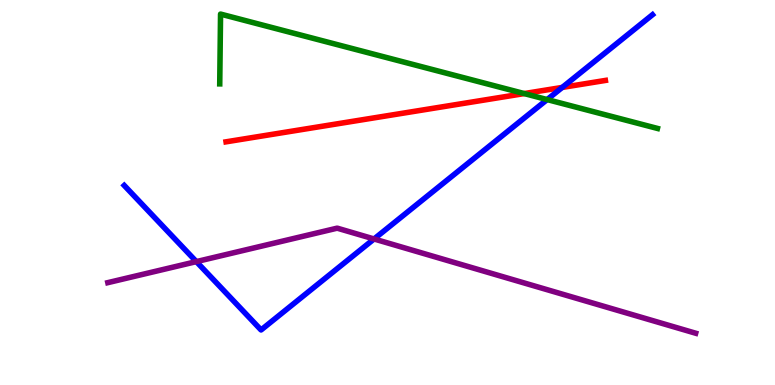[{'lines': ['blue', 'red'], 'intersections': [{'x': 7.25, 'y': 7.73}]}, {'lines': ['green', 'red'], 'intersections': [{'x': 6.76, 'y': 7.57}]}, {'lines': ['purple', 'red'], 'intersections': []}, {'lines': ['blue', 'green'], 'intersections': [{'x': 7.06, 'y': 7.41}]}, {'lines': ['blue', 'purple'], 'intersections': [{'x': 2.53, 'y': 3.2}, {'x': 4.83, 'y': 3.79}]}, {'lines': ['green', 'purple'], 'intersections': []}]